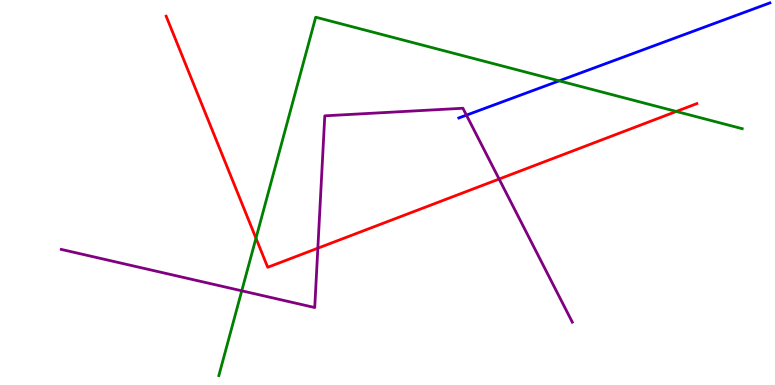[{'lines': ['blue', 'red'], 'intersections': []}, {'lines': ['green', 'red'], 'intersections': [{'x': 3.3, 'y': 3.81}, {'x': 8.73, 'y': 7.11}]}, {'lines': ['purple', 'red'], 'intersections': [{'x': 4.1, 'y': 3.55}, {'x': 6.44, 'y': 5.35}]}, {'lines': ['blue', 'green'], 'intersections': [{'x': 7.22, 'y': 7.9}]}, {'lines': ['blue', 'purple'], 'intersections': [{'x': 6.02, 'y': 7.01}]}, {'lines': ['green', 'purple'], 'intersections': [{'x': 3.12, 'y': 2.45}]}]